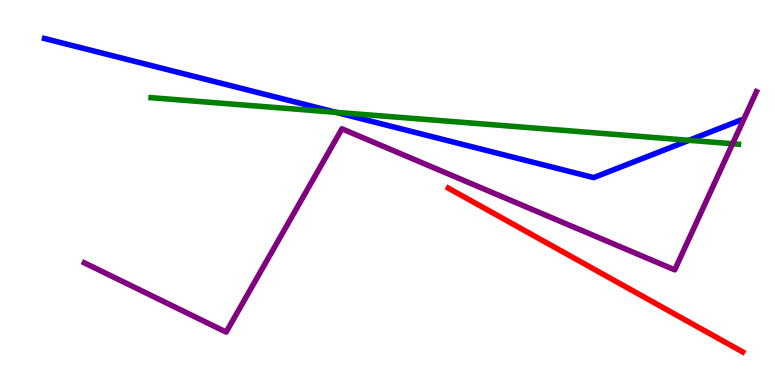[{'lines': ['blue', 'red'], 'intersections': []}, {'lines': ['green', 'red'], 'intersections': []}, {'lines': ['purple', 'red'], 'intersections': []}, {'lines': ['blue', 'green'], 'intersections': [{'x': 4.33, 'y': 7.08}, {'x': 8.89, 'y': 6.36}]}, {'lines': ['blue', 'purple'], 'intersections': []}, {'lines': ['green', 'purple'], 'intersections': [{'x': 9.45, 'y': 6.27}]}]